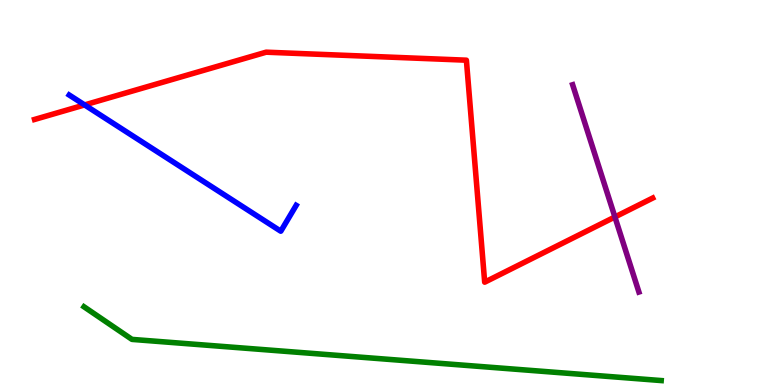[{'lines': ['blue', 'red'], 'intersections': [{'x': 1.09, 'y': 7.27}]}, {'lines': ['green', 'red'], 'intersections': []}, {'lines': ['purple', 'red'], 'intersections': [{'x': 7.93, 'y': 4.36}]}, {'lines': ['blue', 'green'], 'intersections': []}, {'lines': ['blue', 'purple'], 'intersections': []}, {'lines': ['green', 'purple'], 'intersections': []}]